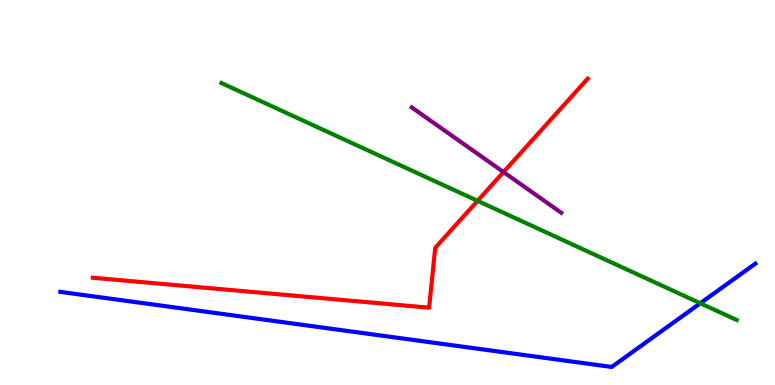[{'lines': ['blue', 'red'], 'intersections': []}, {'lines': ['green', 'red'], 'intersections': [{'x': 6.16, 'y': 4.78}]}, {'lines': ['purple', 'red'], 'intersections': [{'x': 6.5, 'y': 5.53}]}, {'lines': ['blue', 'green'], 'intersections': [{'x': 9.04, 'y': 2.12}]}, {'lines': ['blue', 'purple'], 'intersections': []}, {'lines': ['green', 'purple'], 'intersections': []}]